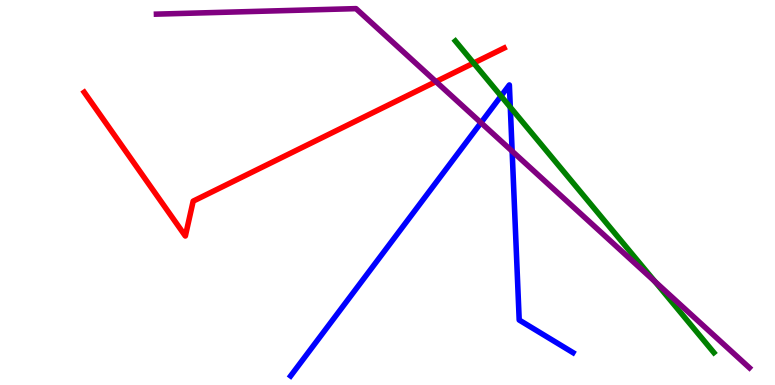[{'lines': ['blue', 'red'], 'intersections': []}, {'lines': ['green', 'red'], 'intersections': [{'x': 6.11, 'y': 8.36}]}, {'lines': ['purple', 'red'], 'intersections': [{'x': 5.63, 'y': 7.88}]}, {'lines': ['blue', 'green'], 'intersections': [{'x': 6.46, 'y': 7.51}, {'x': 6.58, 'y': 7.21}]}, {'lines': ['blue', 'purple'], 'intersections': [{'x': 6.21, 'y': 6.81}, {'x': 6.61, 'y': 6.07}]}, {'lines': ['green', 'purple'], 'intersections': [{'x': 8.45, 'y': 2.69}]}]